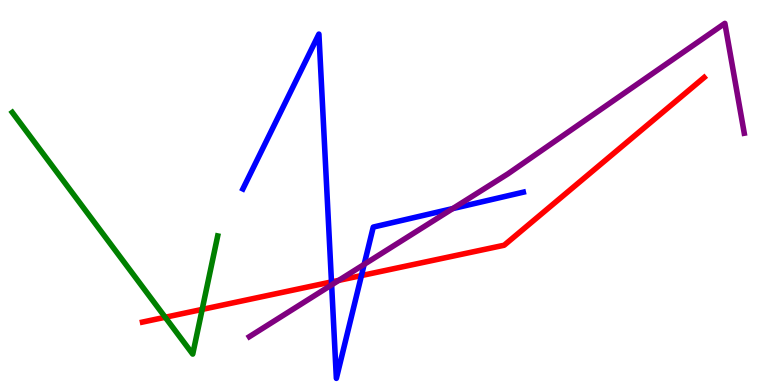[{'lines': ['blue', 'red'], 'intersections': [{'x': 4.28, 'y': 2.68}, {'x': 4.66, 'y': 2.84}]}, {'lines': ['green', 'red'], 'intersections': [{'x': 2.13, 'y': 1.76}, {'x': 2.61, 'y': 1.96}]}, {'lines': ['purple', 'red'], 'intersections': [{'x': 4.37, 'y': 2.72}]}, {'lines': ['blue', 'green'], 'intersections': []}, {'lines': ['blue', 'purple'], 'intersections': [{'x': 4.28, 'y': 2.6}, {'x': 4.7, 'y': 3.13}, {'x': 5.84, 'y': 4.58}]}, {'lines': ['green', 'purple'], 'intersections': []}]